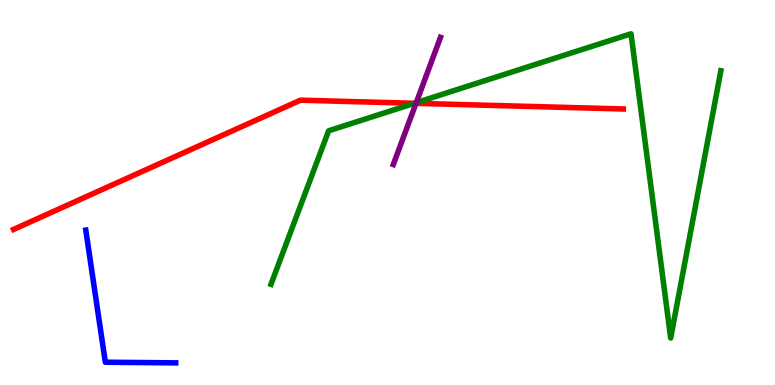[{'lines': ['blue', 'red'], 'intersections': []}, {'lines': ['green', 'red'], 'intersections': [{'x': 5.35, 'y': 7.32}]}, {'lines': ['purple', 'red'], 'intersections': [{'x': 5.37, 'y': 7.32}]}, {'lines': ['blue', 'green'], 'intersections': []}, {'lines': ['blue', 'purple'], 'intersections': []}, {'lines': ['green', 'purple'], 'intersections': [{'x': 5.37, 'y': 7.33}]}]